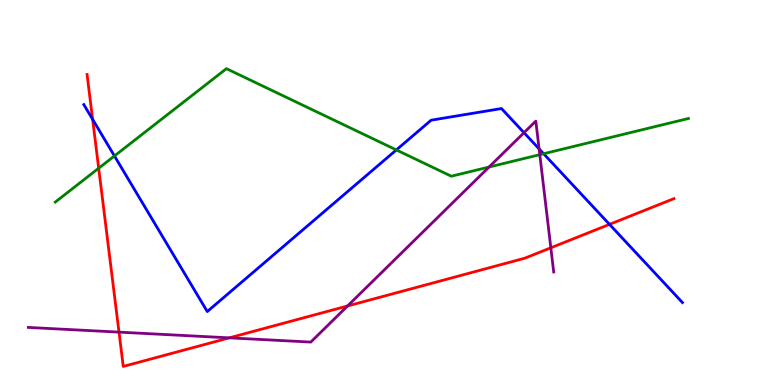[{'lines': ['blue', 'red'], 'intersections': [{'x': 1.2, 'y': 6.9}, {'x': 7.86, 'y': 4.17}]}, {'lines': ['green', 'red'], 'intersections': [{'x': 1.27, 'y': 5.63}]}, {'lines': ['purple', 'red'], 'intersections': [{'x': 1.54, 'y': 1.37}, {'x': 2.96, 'y': 1.22}, {'x': 4.48, 'y': 2.05}, {'x': 7.11, 'y': 3.56}]}, {'lines': ['blue', 'green'], 'intersections': [{'x': 1.48, 'y': 5.95}, {'x': 5.11, 'y': 6.11}, {'x': 7.01, 'y': 6.01}]}, {'lines': ['blue', 'purple'], 'intersections': [{'x': 6.76, 'y': 6.55}, {'x': 6.96, 'y': 6.13}]}, {'lines': ['green', 'purple'], 'intersections': [{'x': 6.31, 'y': 5.66}, {'x': 6.97, 'y': 5.98}]}]